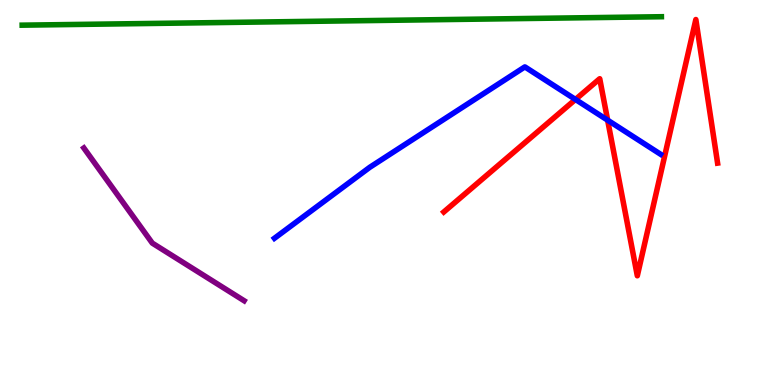[{'lines': ['blue', 'red'], 'intersections': [{'x': 7.43, 'y': 7.42}, {'x': 7.84, 'y': 6.88}]}, {'lines': ['green', 'red'], 'intersections': []}, {'lines': ['purple', 'red'], 'intersections': []}, {'lines': ['blue', 'green'], 'intersections': []}, {'lines': ['blue', 'purple'], 'intersections': []}, {'lines': ['green', 'purple'], 'intersections': []}]